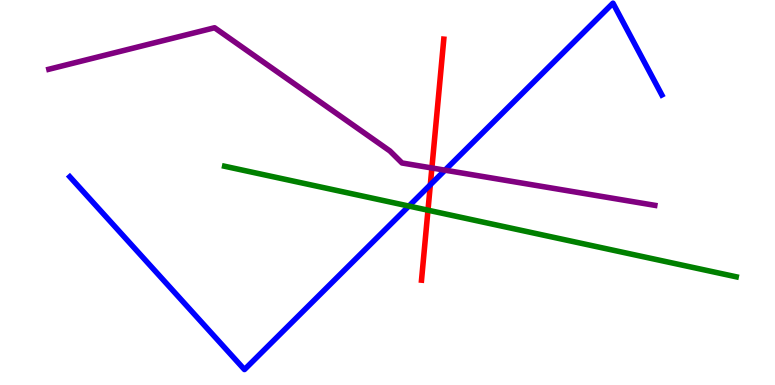[{'lines': ['blue', 'red'], 'intersections': [{'x': 5.55, 'y': 5.2}]}, {'lines': ['green', 'red'], 'intersections': [{'x': 5.52, 'y': 4.54}]}, {'lines': ['purple', 'red'], 'intersections': [{'x': 5.57, 'y': 5.64}]}, {'lines': ['blue', 'green'], 'intersections': [{'x': 5.28, 'y': 4.65}]}, {'lines': ['blue', 'purple'], 'intersections': [{'x': 5.74, 'y': 5.58}]}, {'lines': ['green', 'purple'], 'intersections': []}]